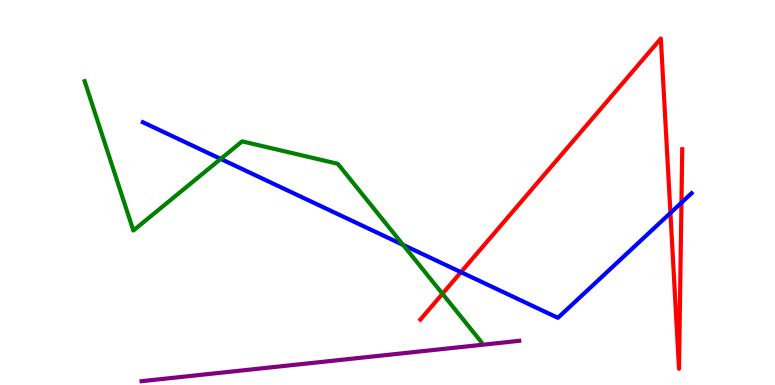[{'lines': ['blue', 'red'], 'intersections': [{'x': 5.95, 'y': 2.93}, {'x': 8.65, 'y': 4.47}, {'x': 8.79, 'y': 4.74}]}, {'lines': ['green', 'red'], 'intersections': [{'x': 5.71, 'y': 2.37}]}, {'lines': ['purple', 'red'], 'intersections': []}, {'lines': ['blue', 'green'], 'intersections': [{'x': 2.85, 'y': 5.87}, {'x': 5.2, 'y': 3.64}]}, {'lines': ['blue', 'purple'], 'intersections': []}, {'lines': ['green', 'purple'], 'intersections': []}]